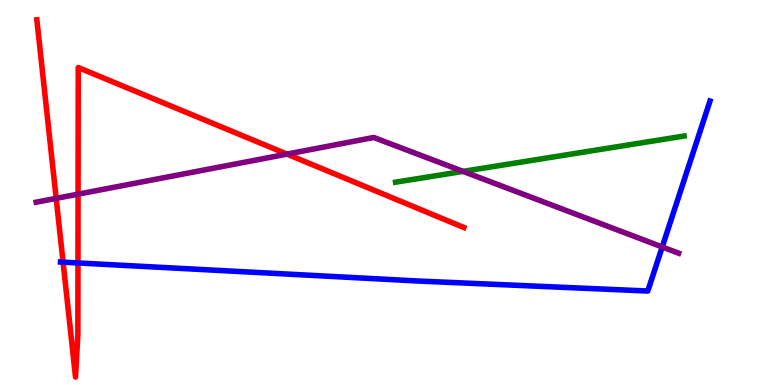[{'lines': ['blue', 'red'], 'intersections': [{'x': 0.814, 'y': 3.19}, {'x': 1.01, 'y': 3.17}]}, {'lines': ['green', 'red'], 'intersections': []}, {'lines': ['purple', 'red'], 'intersections': [{'x': 0.725, 'y': 4.85}, {'x': 1.01, 'y': 4.96}, {'x': 3.7, 'y': 6.0}]}, {'lines': ['blue', 'green'], 'intersections': []}, {'lines': ['blue', 'purple'], 'intersections': [{'x': 8.54, 'y': 3.59}]}, {'lines': ['green', 'purple'], 'intersections': [{'x': 5.98, 'y': 5.55}]}]